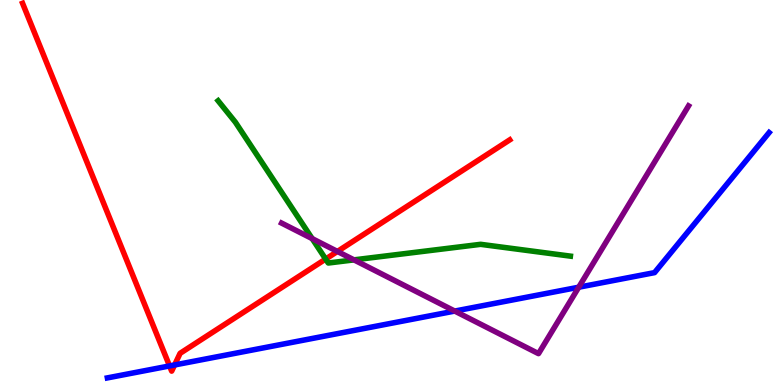[{'lines': ['blue', 'red'], 'intersections': [{'x': 2.19, 'y': 0.495}, {'x': 2.25, 'y': 0.52}]}, {'lines': ['green', 'red'], 'intersections': [{'x': 4.2, 'y': 3.27}]}, {'lines': ['purple', 'red'], 'intersections': [{'x': 4.35, 'y': 3.47}]}, {'lines': ['blue', 'green'], 'intersections': []}, {'lines': ['blue', 'purple'], 'intersections': [{'x': 5.87, 'y': 1.92}, {'x': 7.47, 'y': 2.54}]}, {'lines': ['green', 'purple'], 'intersections': [{'x': 4.03, 'y': 3.8}, {'x': 4.57, 'y': 3.25}]}]